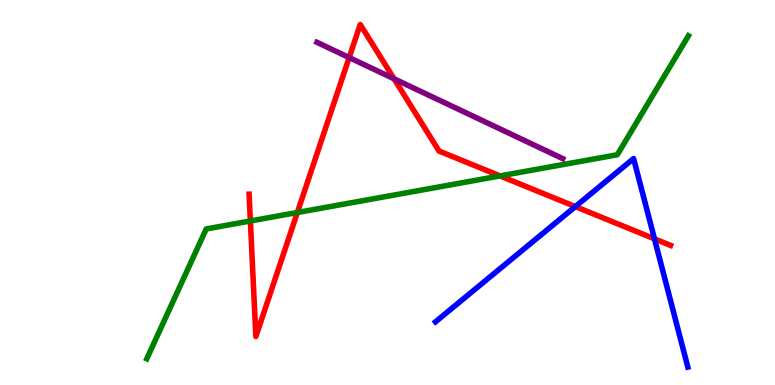[{'lines': ['blue', 'red'], 'intersections': [{'x': 7.42, 'y': 4.63}, {'x': 8.44, 'y': 3.8}]}, {'lines': ['green', 'red'], 'intersections': [{'x': 3.23, 'y': 4.26}, {'x': 3.84, 'y': 4.48}, {'x': 6.45, 'y': 5.43}]}, {'lines': ['purple', 'red'], 'intersections': [{'x': 4.51, 'y': 8.51}, {'x': 5.08, 'y': 7.95}]}, {'lines': ['blue', 'green'], 'intersections': []}, {'lines': ['blue', 'purple'], 'intersections': []}, {'lines': ['green', 'purple'], 'intersections': []}]